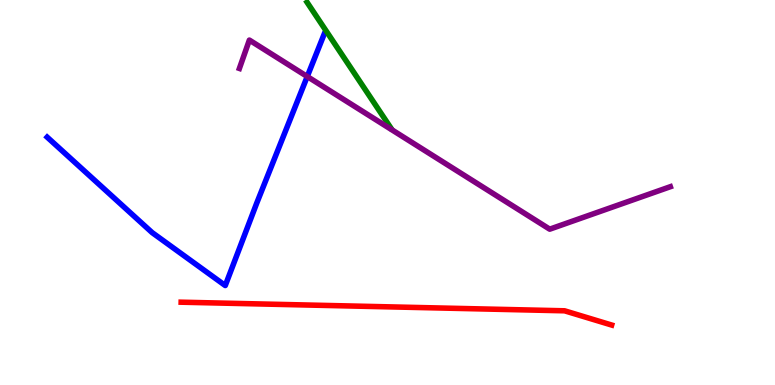[{'lines': ['blue', 'red'], 'intersections': []}, {'lines': ['green', 'red'], 'intersections': []}, {'lines': ['purple', 'red'], 'intersections': []}, {'lines': ['blue', 'green'], 'intersections': []}, {'lines': ['blue', 'purple'], 'intersections': [{'x': 3.96, 'y': 8.01}]}, {'lines': ['green', 'purple'], 'intersections': []}]